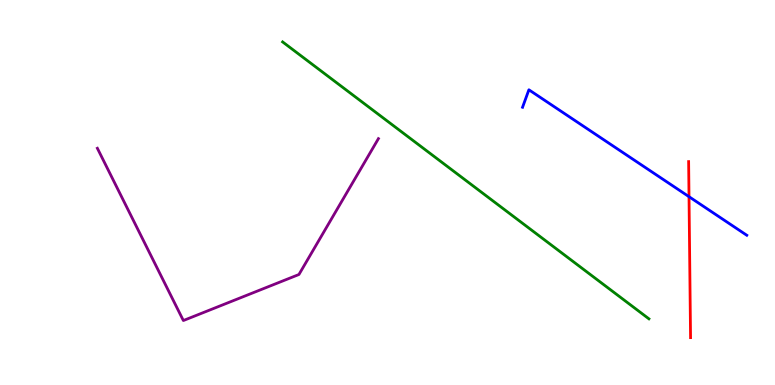[{'lines': ['blue', 'red'], 'intersections': [{'x': 8.89, 'y': 4.89}]}, {'lines': ['green', 'red'], 'intersections': []}, {'lines': ['purple', 'red'], 'intersections': []}, {'lines': ['blue', 'green'], 'intersections': []}, {'lines': ['blue', 'purple'], 'intersections': []}, {'lines': ['green', 'purple'], 'intersections': []}]